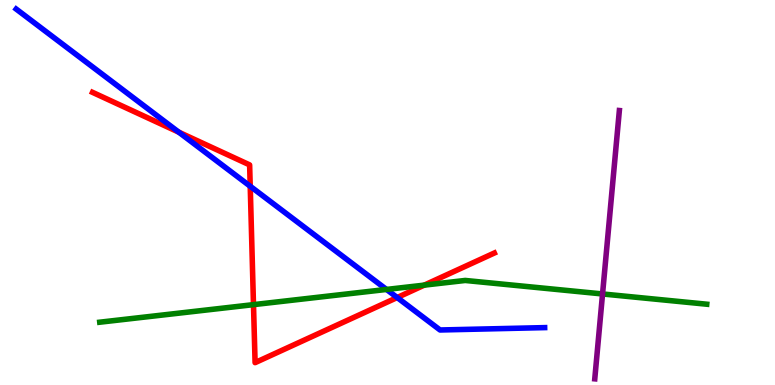[{'lines': ['blue', 'red'], 'intersections': [{'x': 2.31, 'y': 6.57}, {'x': 3.23, 'y': 5.16}, {'x': 5.13, 'y': 2.27}]}, {'lines': ['green', 'red'], 'intersections': [{'x': 3.27, 'y': 2.09}, {'x': 5.47, 'y': 2.59}]}, {'lines': ['purple', 'red'], 'intersections': []}, {'lines': ['blue', 'green'], 'intersections': [{'x': 4.99, 'y': 2.48}]}, {'lines': ['blue', 'purple'], 'intersections': []}, {'lines': ['green', 'purple'], 'intersections': [{'x': 7.77, 'y': 2.36}]}]